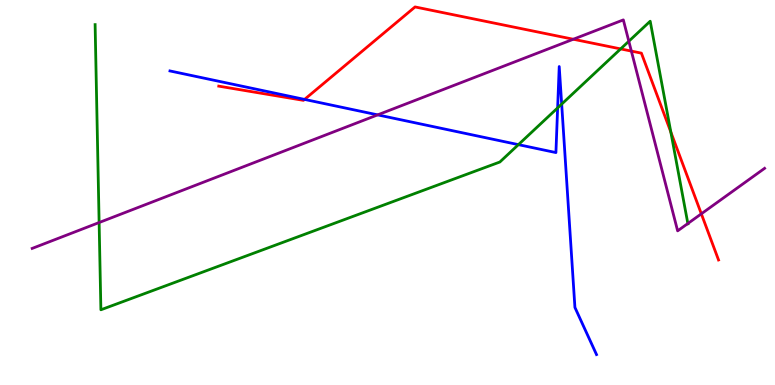[{'lines': ['blue', 'red'], 'intersections': [{'x': 3.93, 'y': 7.42}]}, {'lines': ['green', 'red'], 'intersections': [{'x': 8.01, 'y': 8.73}, {'x': 8.66, 'y': 6.57}]}, {'lines': ['purple', 'red'], 'intersections': [{'x': 7.4, 'y': 8.98}, {'x': 8.15, 'y': 8.67}, {'x': 9.05, 'y': 4.45}]}, {'lines': ['blue', 'green'], 'intersections': [{'x': 6.69, 'y': 6.24}, {'x': 7.2, 'y': 7.2}, {'x': 7.25, 'y': 7.3}]}, {'lines': ['blue', 'purple'], 'intersections': [{'x': 4.87, 'y': 7.02}]}, {'lines': ['green', 'purple'], 'intersections': [{'x': 1.28, 'y': 4.22}, {'x': 8.11, 'y': 8.93}, {'x': 8.88, 'y': 4.19}]}]